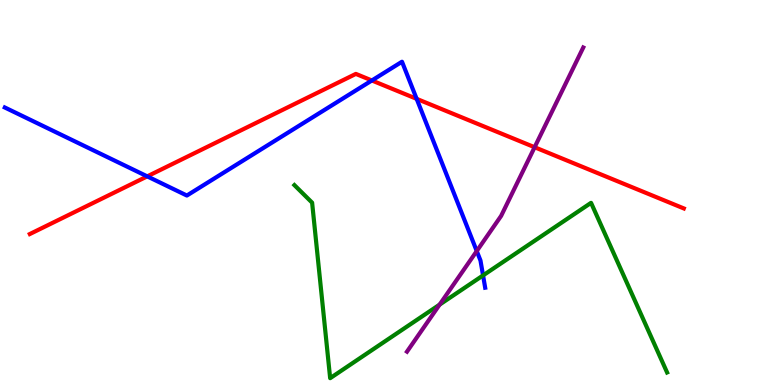[{'lines': ['blue', 'red'], 'intersections': [{'x': 1.9, 'y': 5.42}, {'x': 4.8, 'y': 7.91}, {'x': 5.38, 'y': 7.43}]}, {'lines': ['green', 'red'], 'intersections': []}, {'lines': ['purple', 'red'], 'intersections': [{'x': 6.9, 'y': 6.18}]}, {'lines': ['blue', 'green'], 'intersections': [{'x': 6.23, 'y': 2.85}]}, {'lines': ['blue', 'purple'], 'intersections': [{'x': 6.15, 'y': 3.48}]}, {'lines': ['green', 'purple'], 'intersections': [{'x': 5.67, 'y': 2.09}]}]